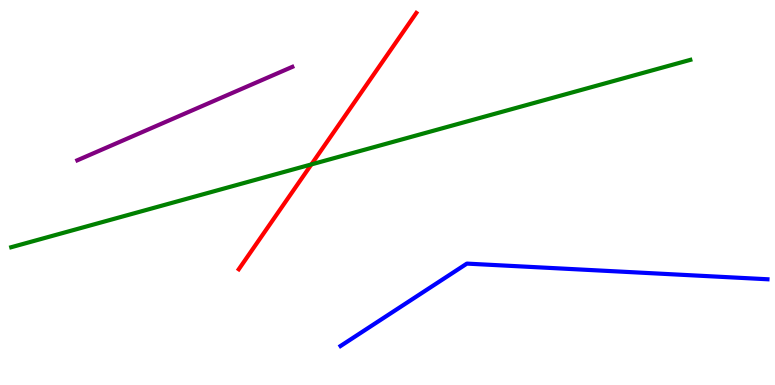[{'lines': ['blue', 'red'], 'intersections': []}, {'lines': ['green', 'red'], 'intersections': [{'x': 4.02, 'y': 5.73}]}, {'lines': ['purple', 'red'], 'intersections': []}, {'lines': ['blue', 'green'], 'intersections': []}, {'lines': ['blue', 'purple'], 'intersections': []}, {'lines': ['green', 'purple'], 'intersections': []}]